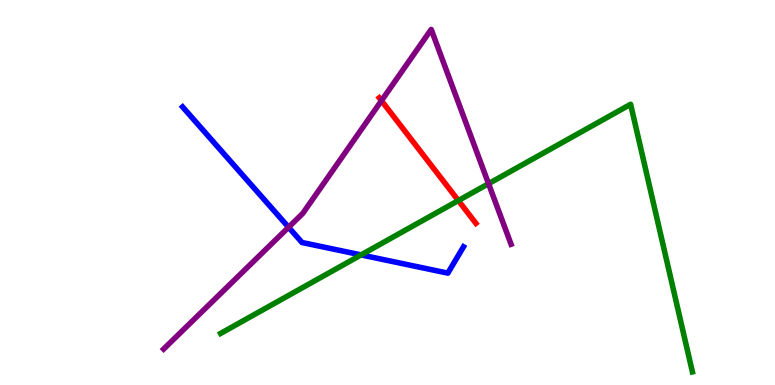[{'lines': ['blue', 'red'], 'intersections': []}, {'lines': ['green', 'red'], 'intersections': [{'x': 5.91, 'y': 4.79}]}, {'lines': ['purple', 'red'], 'intersections': [{'x': 4.92, 'y': 7.38}]}, {'lines': ['blue', 'green'], 'intersections': [{'x': 4.66, 'y': 3.38}]}, {'lines': ['blue', 'purple'], 'intersections': [{'x': 3.72, 'y': 4.1}]}, {'lines': ['green', 'purple'], 'intersections': [{'x': 6.3, 'y': 5.23}]}]